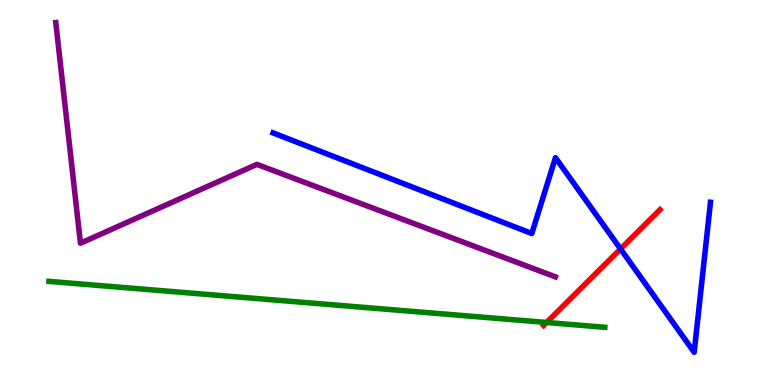[{'lines': ['blue', 'red'], 'intersections': [{'x': 8.01, 'y': 3.53}]}, {'lines': ['green', 'red'], 'intersections': [{'x': 7.05, 'y': 1.62}]}, {'lines': ['purple', 'red'], 'intersections': []}, {'lines': ['blue', 'green'], 'intersections': []}, {'lines': ['blue', 'purple'], 'intersections': []}, {'lines': ['green', 'purple'], 'intersections': []}]